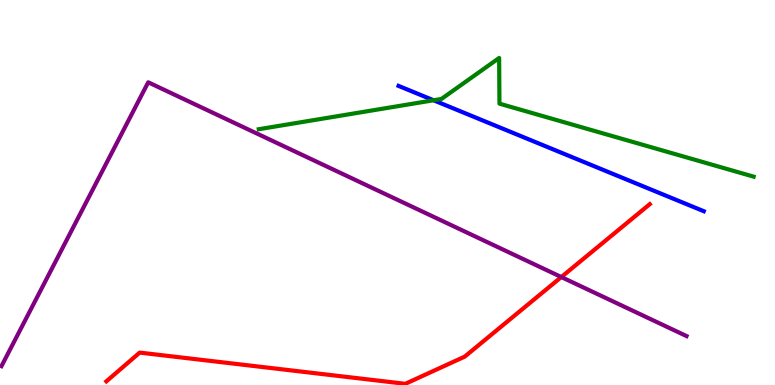[{'lines': ['blue', 'red'], 'intersections': []}, {'lines': ['green', 'red'], 'intersections': []}, {'lines': ['purple', 'red'], 'intersections': [{'x': 7.24, 'y': 2.8}]}, {'lines': ['blue', 'green'], 'intersections': [{'x': 5.59, 'y': 7.4}]}, {'lines': ['blue', 'purple'], 'intersections': []}, {'lines': ['green', 'purple'], 'intersections': []}]